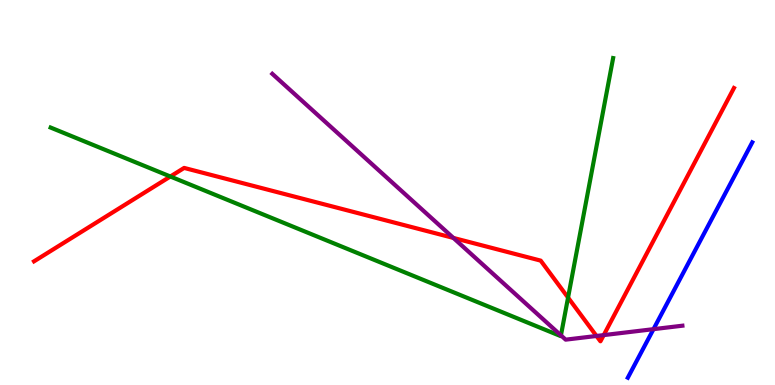[{'lines': ['blue', 'red'], 'intersections': []}, {'lines': ['green', 'red'], 'intersections': [{'x': 2.2, 'y': 5.42}, {'x': 7.33, 'y': 2.27}]}, {'lines': ['purple', 'red'], 'intersections': [{'x': 5.85, 'y': 3.82}, {'x': 7.7, 'y': 1.27}, {'x': 7.79, 'y': 1.3}]}, {'lines': ['blue', 'green'], 'intersections': []}, {'lines': ['blue', 'purple'], 'intersections': [{'x': 8.43, 'y': 1.45}]}, {'lines': ['green', 'purple'], 'intersections': [{'x': 7.24, 'y': 1.29}]}]